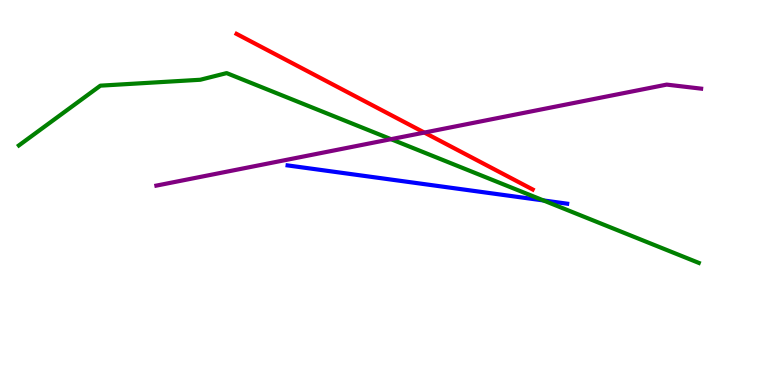[{'lines': ['blue', 'red'], 'intersections': []}, {'lines': ['green', 'red'], 'intersections': []}, {'lines': ['purple', 'red'], 'intersections': [{'x': 5.48, 'y': 6.56}]}, {'lines': ['blue', 'green'], 'intersections': [{'x': 7.01, 'y': 4.79}]}, {'lines': ['blue', 'purple'], 'intersections': []}, {'lines': ['green', 'purple'], 'intersections': [{'x': 5.05, 'y': 6.39}]}]